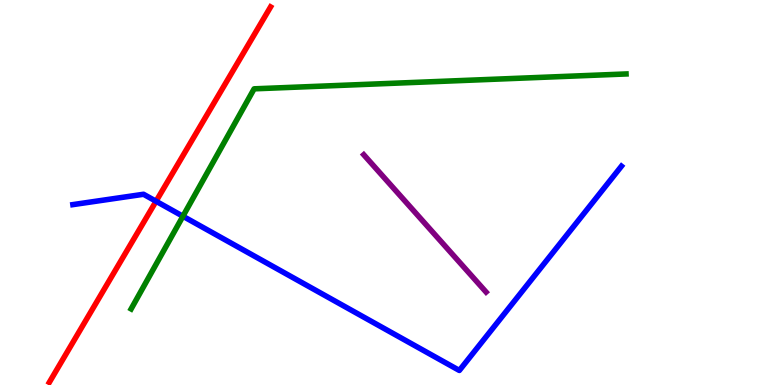[{'lines': ['blue', 'red'], 'intersections': [{'x': 2.01, 'y': 4.77}]}, {'lines': ['green', 'red'], 'intersections': []}, {'lines': ['purple', 'red'], 'intersections': []}, {'lines': ['blue', 'green'], 'intersections': [{'x': 2.36, 'y': 4.38}]}, {'lines': ['blue', 'purple'], 'intersections': []}, {'lines': ['green', 'purple'], 'intersections': []}]